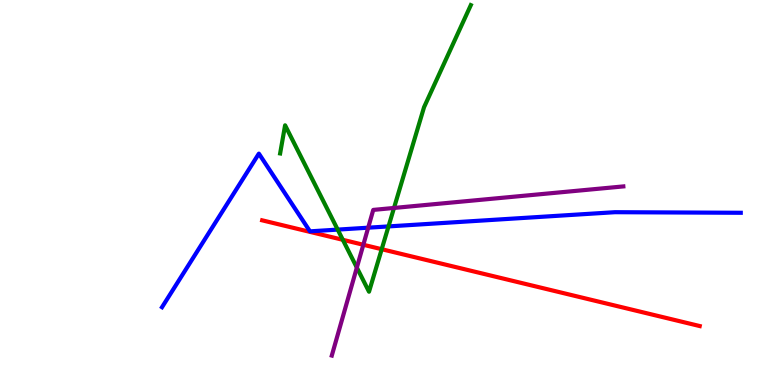[{'lines': ['blue', 'red'], 'intersections': []}, {'lines': ['green', 'red'], 'intersections': [{'x': 4.42, 'y': 3.77}, {'x': 4.93, 'y': 3.53}]}, {'lines': ['purple', 'red'], 'intersections': [{'x': 4.69, 'y': 3.64}]}, {'lines': ['blue', 'green'], 'intersections': [{'x': 4.36, 'y': 4.04}, {'x': 5.01, 'y': 4.12}]}, {'lines': ['blue', 'purple'], 'intersections': [{'x': 4.75, 'y': 4.09}]}, {'lines': ['green', 'purple'], 'intersections': [{'x': 4.6, 'y': 3.05}, {'x': 5.08, 'y': 4.6}]}]